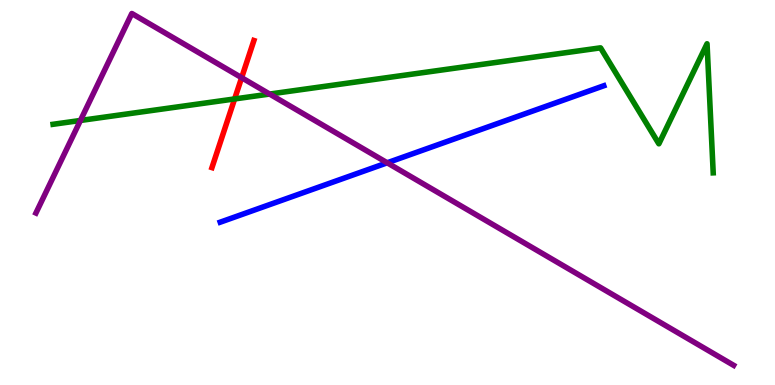[{'lines': ['blue', 'red'], 'intersections': []}, {'lines': ['green', 'red'], 'intersections': [{'x': 3.03, 'y': 7.43}]}, {'lines': ['purple', 'red'], 'intersections': [{'x': 3.12, 'y': 7.98}]}, {'lines': ['blue', 'green'], 'intersections': []}, {'lines': ['blue', 'purple'], 'intersections': [{'x': 5.0, 'y': 5.77}]}, {'lines': ['green', 'purple'], 'intersections': [{'x': 1.04, 'y': 6.87}, {'x': 3.48, 'y': 7.56}]}]